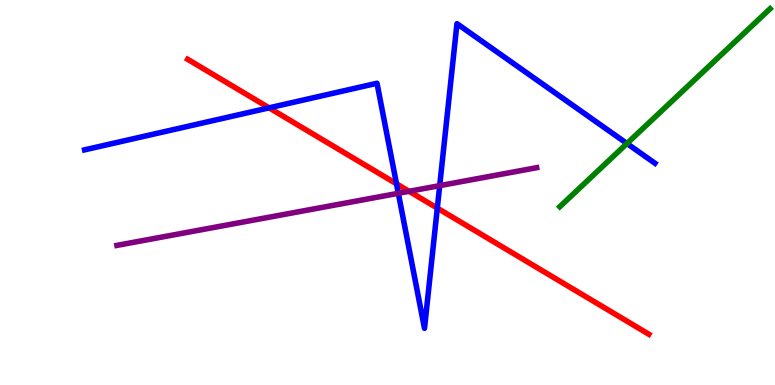[{'lines': ['blue', 'red'], 'intersections': [{'x': 3.47, 'y': 7.2}, {'x': 5.12, 'y': 5.23}, {'x': 5.64, 'y': 4.59}]}, {'lines': ['green', 'red'], 'intersections': []}, {'lines': ['purple', 'red'], 'intersections': [{'x': 5.28, 'y': 5.03}]}, {'lines': ['blue', 'green'], 'intersections': [{'x': 8.09, 'y': 6.27}]}, {'lines': ['blue', 'purple'], 'intersections': [{'x': 5.14, 'y': 4.98}, {'x': 5.67, 'y': 5.18}]}, {'lines': ['green', 'purple'], 'intersections': []}]